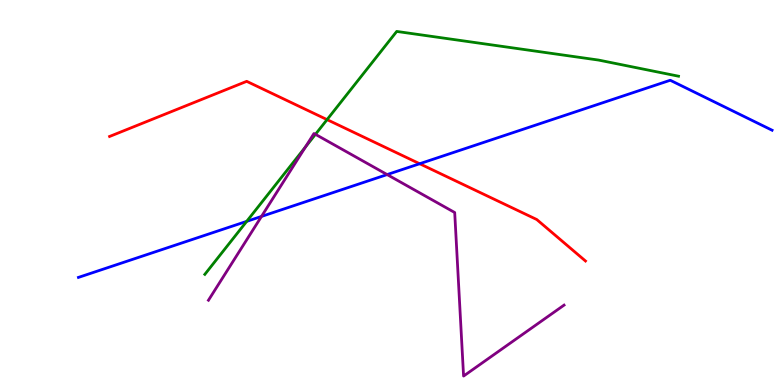[{'lines': ['blue', 'red'], 'intersections': [{'x': 5.41, 'y': 5.75}]}, {'lines': ['green', 'red'], 'intersections': [{'x': 4.22, 'y': 6.89}]}, {'lines': ['purple', 'red'], 'intersections': []}, {'lines': ['blue', 'green'], 'intersections': [{'x': 3.18, 'y': 4.25}]}, {'lines': ['blue', 'purple'], 'intersections': [{'x': 3.37, 'y': 4.38}, {'x': 5.0, 'y': 5.47}]}, {'lines': ['green', 'purple'], 'intersections': [{'x': 3.94, 'y': 6.18}, {'x': 4.07, 'y': 6.51}]}]